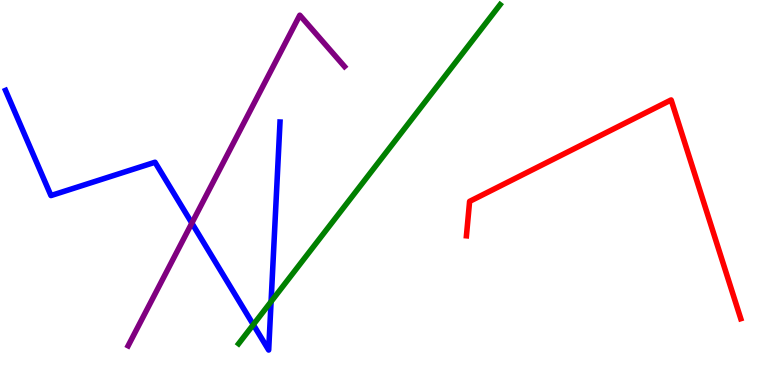[{'lines': ['blue', 'red'], 'intersections': []}, {'lines': ['green', 'red'], 'intersections': []}, {'lines': ['purple', 'red'], 'intersections': []}, {'lines': ['blue', 'green'], 'intersections': [{'x': 3.27, 'y': 1.57}, {'x': 3.5, 'y': 2.17}]}, {'lines': ['blue', 'purple'], 'intersections': [{'x': 2.48, 'y': 4.21}]}, {'lines': ['green', 'purple'], 'intersections': []}]